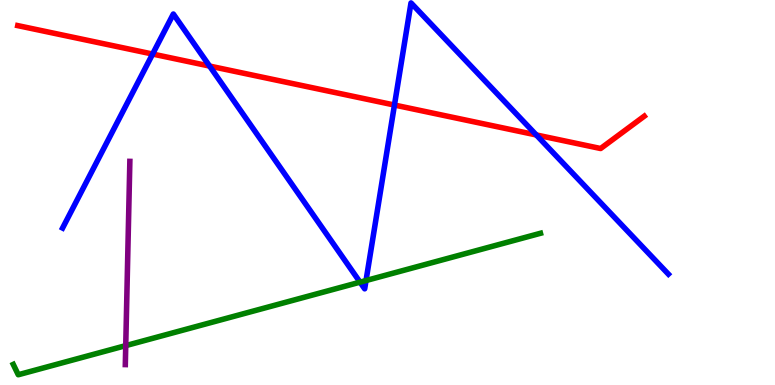[{'lines': ['blue', 'red'], 'intersections': [{'x': 1.97, 'y': 8.6}, {'x': 2.7, 'y': 8.28}, {'x': 5.09, 'y': 7.27}, {'x': 6.92, 'y': 6.49}]}, {'lines': ['green', 'red'], 'intersections': []}, {'lines': ['purple', 'red'], 'intersections': []}, {'lines': ['blue', 'green'], 'intersections': [{'x': 4.65, 'y': 2.67}, {'x': 4.72, 'y': 2.71}]}, {'lines': ['blue', 'purple'], 'intersections': []}, {'lines': ['green', 'purple'], 'intersections': [{'x': 1.62, 'y': 1.02}]}]